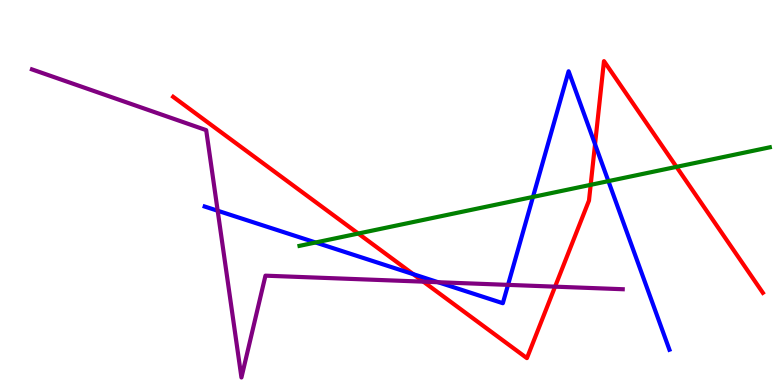[{'lines': ['blue', 'red'], 'intersections': [{'x': 5.33, 'y': 2.88}, {'x': 7.68, 'y': 6.25}]}, {'lines': ['green', 'red'], 'intersections': [{'x': 4.62, 'y': 3.93}, {'x': 7.62, 'y': 5.2}, {'x': 8.73, 'y': 5.67}]}, {'lines': ['purple', 'red'], 'intersections': [{'x': 5.46, 'y': 2.68}, {'x': 7.16, 'y': 2.55}]}, {'lines': ['blue', 'green'], 'intersections': [{'x': 4.07, 'y': 3.7}, {'x': 6.88, 'y': 4.88}, {'x': 7.85, 'y': 5.3}]}, {'lines': ['blue', 'purple'], 'intersections': [{'x': 2.81, 'y': 4.53}, {'x': 5.65, 'y': 2.67}, {'x': 6.56, 'y': 2.6}]}, {'lines': ['green', 'purple'], 'intersections': []}]